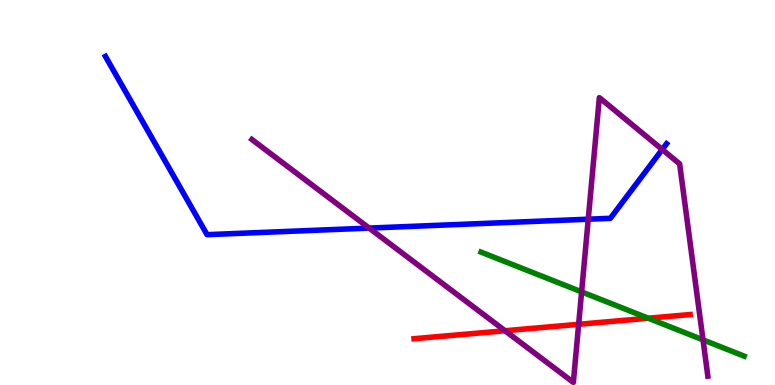[{'lines': ['blue', 'red'], 'intersections': []}, {'lines': ['green', 'red'], 'intersections': [{'x': 8.36, 'y': 1.73}]}, {'lines': ['purple', 'red'], 'intersections': [{'x': 6.52, 'y': 1.41}, {'x': 7.47, 'y': 1.58}]}, {'lines': ['blue', 'green'], 'intersections': []}, {'lines': ['blue', 'purple'], 'intersections': [{'x': 4.76, 'y': 4.08}, {'x': 7.59, 'y': 4.31}, {'x': 8.54, 'y': 6.12}]}, {'lines': ['green', 'purple'], 'intersections': [{'x': 7.5, 'y': 2.42}, {'x': 9.07, 'y': 1.17}]}]